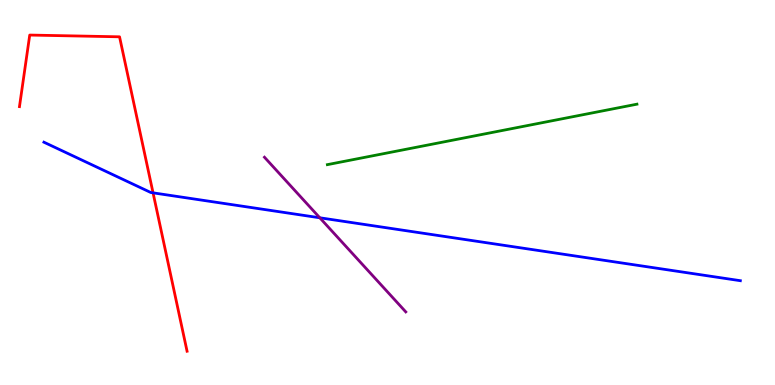[{'lines': ['blue', 'red'], 'intersections': [{'x': 1.97, 'y': 4.99}]}, {'lines': ['green', 'red'], 'intersections': []}, {'lines': ['purple', 'red'], 'intersections': []}, {'lines': ['blue', 'green'], 'intersections': []}, {'lines': ['blue', 'purple'], 'intersections': [{'x': 4.13, 'y': 4.34}]}, {'lines': ['green', 'purple'], 'intersections': []}]